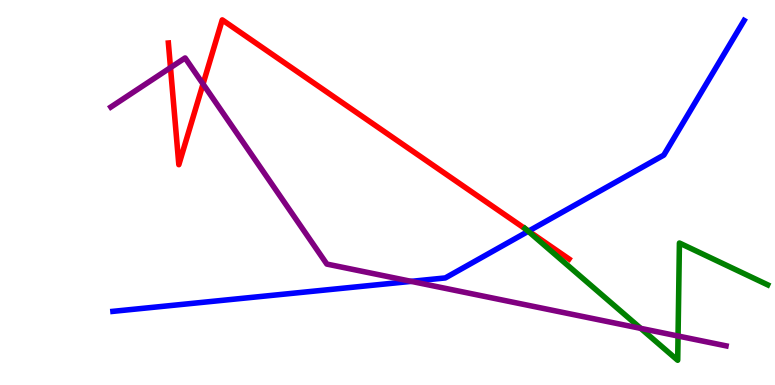[{'lines': ['blue', 'red'], 'intersections': [{'x': 6.82, 'y': 4.0}]}, {'lines': ['green', 'red'], 'intersections': [{'x': 6.78, 'y': 4.05}]}, {'lines': ['purple', 'red'], 'intersections': [{'x': 2.2, 'y': 8.24}, {'x': 2.62, 'y': 7.82}]}, {'lines': ['blue', 'green'], 'intersections': [{'x': 6.82, 'y': 3.99}]}, {'lines': ['blue', 'purple'], 'intersections': [{'x': 5.31, 'y': 2.69}]}, {'lines': ['green', 'purple'], 'intersections': [{'x': 8.27, 'y': 1.47}, {'x': 8.75, 'y': 1.27}]}]